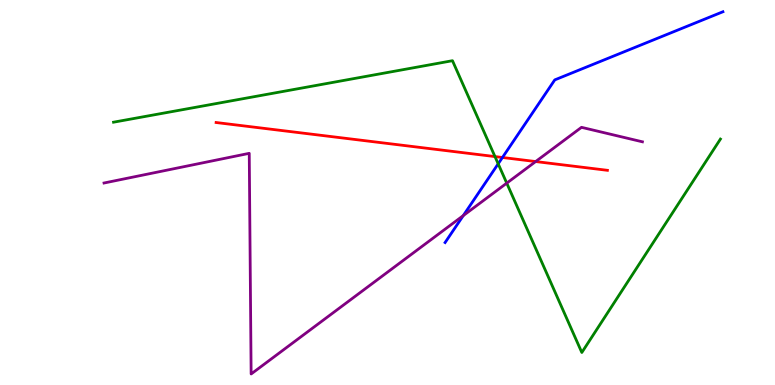[{'lines': ['blue', 'red'], 'intersections': [{'x': 6.48, 'y': 5.91}]}, {'lines': ['green', 'red'], 'intersections': [{'x': 6.39, 'y': 5.93}]}, {'lines': ['purple', 'red'], 'intersections': [{'x': 6.91, 'y': 5.8}]}, {'lines': ['blue', 'green'], 'intersections': [{'x': 6.43, 'y': 5.75}]}, {'lines': ['blue', 'purple'], 'intersections': [{'x': 5.98, 'y': 4.4}]}, {'lines': ['green', 'purple'], 'intersections': [{'x': 6.54, 'y': 5.24}]}]